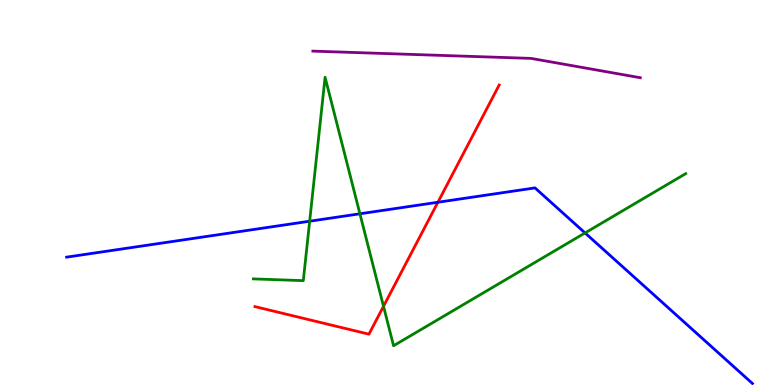[{'lines': ['blue', 'red'], 'intersections': [{'x': 5.65, 'y': 4.75}]}, {'lines': ['green', 'red'], 'intersections': [{'x': 4.95, 'y': 2.04}]}, {'lines': ['purple', 'red'], 'intersections': []}, {'lines': ['blue', 'green'], 'intersections': [{'x': 4.0, 'y': 4.25}, {'x': 4.64, 'y': 4.45}, {'x': 7.55, 'y': 3.95}]}, {'lines': ['blue', 'purple'], 'intersections': []}, {'lines': ['green', 'purple'], 'intersections': []}]